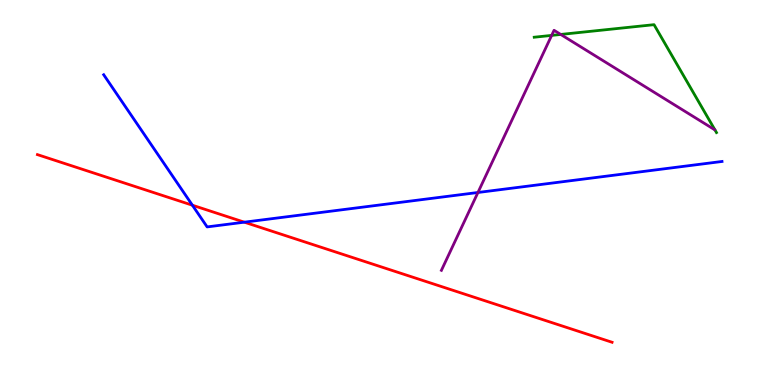[{'lines': ['blue', 'red'], 'intersections': [{'x': 2.48, 'y': 4.67}, {'x': 3.15, 'y': 4.23}]}, {'lines': ['green', 'red'], 'intersections': []}, {'lines': ['purple', 'red'], 'intersections': []}, {'lines': ['blue', 'green'], 'intersections': []}, {'lines': ['blue', 'purple'], 'intersections': [{'x': 6.17, 'y': 5.0}]}, {'lines': ['green', 'purple'], 'intersections': [{'x': 7.12, 'y': 9.08}, {'x': 7.24, 'y': 9.11}]}]